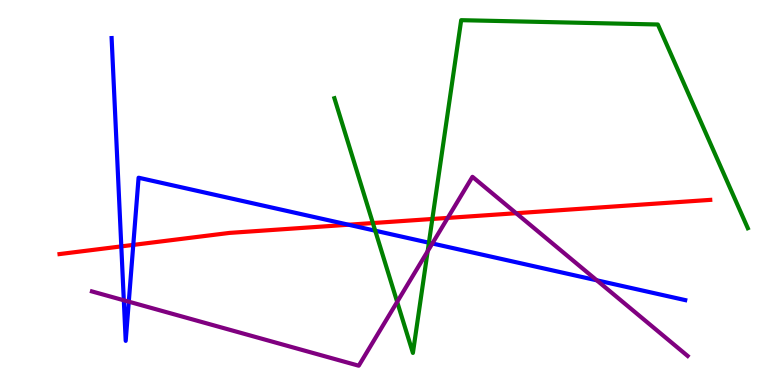[{'lines': ['blue', 'red'], 'intersections': [{'x': 1.57, 'y': 3.6}, {'x': 1.72, 'y': 3.64}, {'x': 4.5, 'y': 4.16}]}, {'lines': ['green', 'red'], 'intersections': [{'x': 4.81, 'y': 4.21}, {'x': 5.58, 'y': 4.31}]}, {'lines': ['purple', 'red'], 'intersections': [{'x': 5.78, 'y': 4.34}, {'x': 6.66, 'y': 4.46}]}, {'lines': ['blue', 'green'], 'intersections': [{'x': 4.84, 'y': 4.01}, {'x': 5.53, 'y': 3.7}]}, {'lines': ['blue', 'purple'], 'intersections': [{'x': 1.6, 'y': 2.2}, {'x': 1.66, 'y': 2.16}, {'x': 5.58, 'y': 3.68}, {'x': 7.7, 'y': 2.72}]}, {'lines': ['green', 'purple'], 'intersections': [{'x': 5.12, 'y': 2.16}, {'x': 5.52, 'y': 3.47}]}]